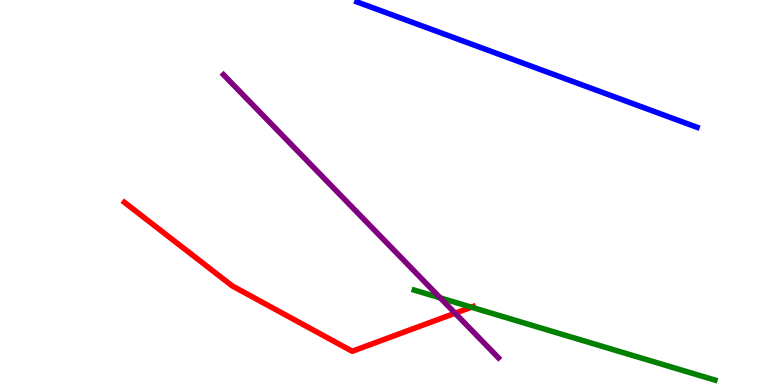[{'lines': ['blue', 'red'], 'intersections': []}, {'lines': ['green', 'red'], 'intersections': [{'x': 6.08, 'y': 2.02}]}, {'lines': ['purple', 'red'], 'intersections': [{'x': 5.87, 'y': 1.86}]}, {'lines': ['blue', 'green'], 'intersections': []}, {'lines': ['blue', 'purple'], 'intersections': []}, {'lines': ['green', 'purple'], 'intersections': [{'x': 5.68, 'y': 2.26}]}]